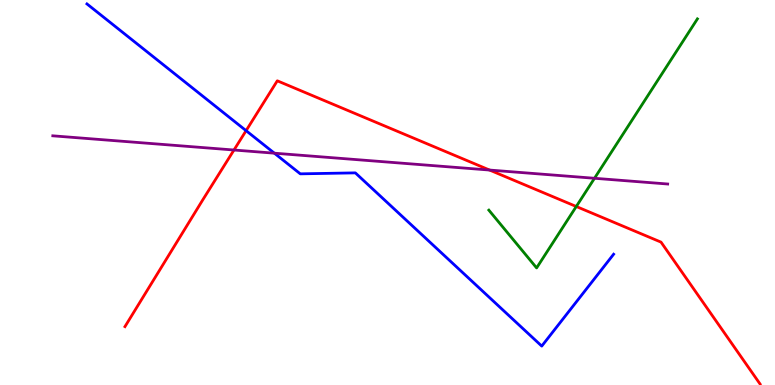[{'lines': ['blue', 'red'], 'intersections': [{'x': 3.18, 'y': 6.61}]}, {'lines': ['green', 'red'], 'intersections': [{'x': 7.44, 'y': 4.64}]}, {'lines': ['purple', 'red'], 'intersections': [{'x': 3.02, 'y': 6.1}, {'x': 6.32, 'y': 5.58}]}, {'lines': ['blue', 'green'], 'intersections': []}, {'lines': ['blue', 'purple'], 'intersections': [{'x': 3.54, 'y': 6.02}]}, {'lines': ['green', 'purple'], 'intersections': [{'x': 7.67, 'y': 5.37}]}]